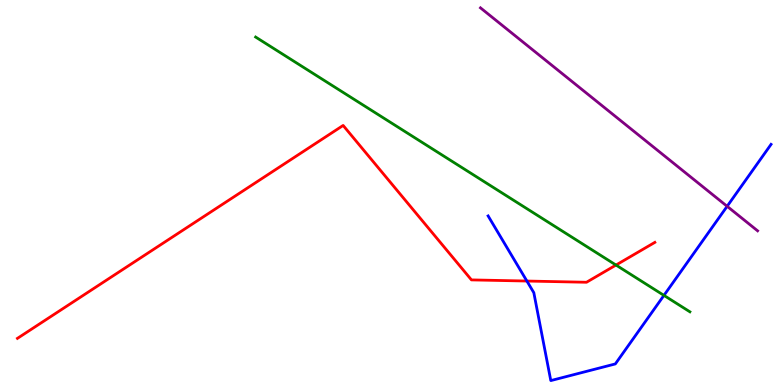[{'lines': ['blue', 'red'], 'intersections': [{'x': 6.8, 'y': 2.7}]}, {'lines': ['green', 'red'], 'intersections': [{'x': 7.95, 'y': 3.12}]}, {'lines': ['purple', 'red'], 'intersections': []}, {'lines': ['blue', 'green'], 'intersections': [{'x': 8.57, 'y': 2.33}]}, {'lines': ['blue', 'purple'], 'intersections': [{'x': 9.38, 'y': 4.64}]}, {'lines': ['green', 'purple'], 'intersections': []}]